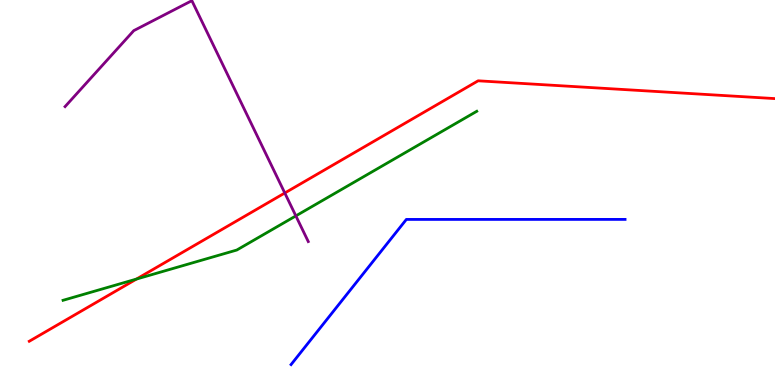[{'lines': ['blue', 'red'], 'intersections': []}, {'lines': ['green', 'red'], 'intersections': [{'x': 1.76, 'y': 2.75}]}, {'lines': ['purple', 'red'], 'intersections': [{'x': 3.67, 'y': 4.99}]}, {'lines': ['blue', 'green'], 'intersections': []}, {'lines': ['blue', 'purple'], 'intersections': []}, {'lines': ['green', 'purple'], 'intersections': [{'x': 3.82, 'y': 4.39}]}]